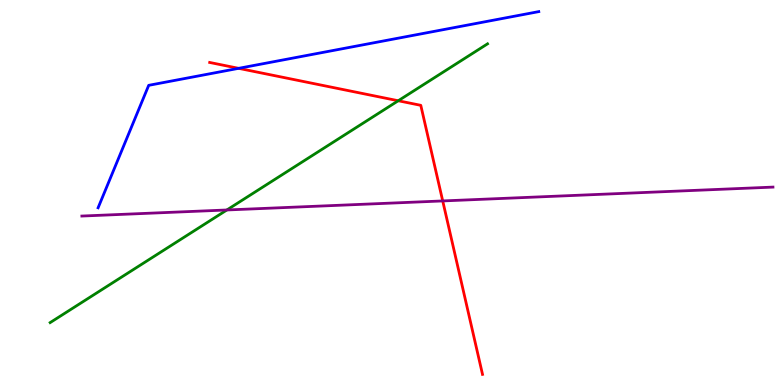[{'lines': ['blue', 'red'], 'intersections': [{'x': 3.08, 'y': 8.23}]}, {'lines': ['green', 'red'], 'intersections': [{'x': 5.14, 'y': 7.38}]}, {'lines': ['purple', 'red'], 'intersections': [{'x': 5.71, 'y': 4.78}]}, {'lines': ['blue', 'green'], 'intersections': []}, {'lines': ['blue', 'purple'], 'intersections': []}, {'lines': ['green', 'purple'], 'intersections': [{'x': 2.93, 'y': 4.55}]}]